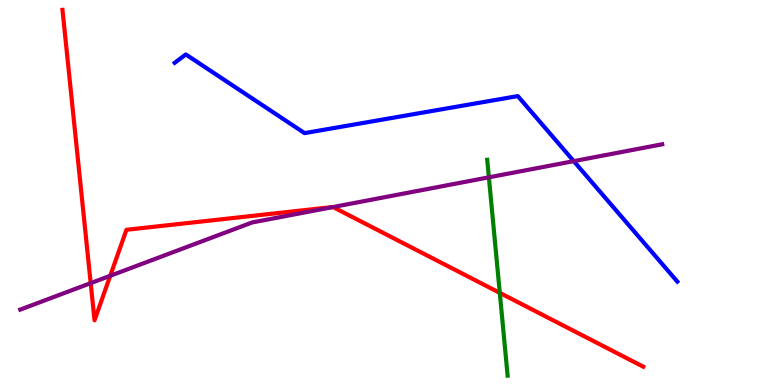[{'lines': ['blue', 'red'], 'intersections': []}, {'lines': ['green', 'red'], 'intersections': [{'x': 6.45, 'y': 2.39}]}, {'lines': ['purple', 'red'], 'intersections': [{'x': 1.17, 'y': 2.65}, {'x': 1.42, 'y': 2.84}, {'x': 4.3, 'y': 4.62}]}, {'lines': ['blue', 'green'], 'intersections': []}, {'lines': ['blue', 'purple'], 'intersections': [{'x': 7.4, 'y': 5.81}]}, {'lines': ['green', 'purple'], 'intersections': [{'x': 6.31, 'y': 5.39}]}]